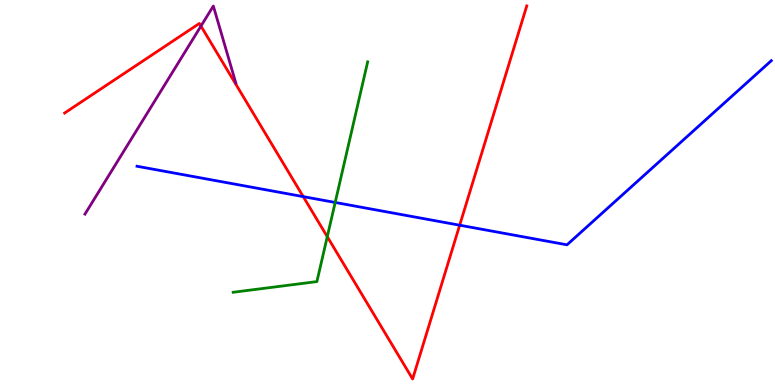[{'lines': ['blue', 'red'], 'intersections': [{'x': 3.91, 'y': 4.89}, {'x': 5.93, 'y': 4.15}]}, {'lines': ['green', 'red'], 'intersections': [{'x': 4.22, 'y': 3.85}]}, {'lines': ['purple', 'red'], 'intersections': [{'x': 2.59, 'y': 9.32}]}, {'lines': ['blue', 'green'], 'intersections': [{'x': 4.32, 'y': 4.74}]}, {'lines': ['blue', 'purple'], 'intersections': []}, {'lines': ['green', 'purple'], 'intersections': []}]